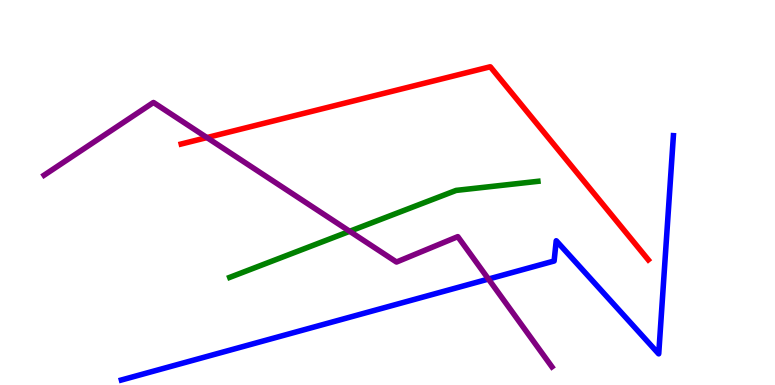[{'lines': ['blue', 'red'], 'intersections': []}, {'lines': ['green', 'red'], 'intersections': []}, {'lines': ['purple', 'red'], 'intersections': [{'x': 2.67, 'y': 6.43}]}, {'lines': ['blue', 'green'], 'intersections': []}, {'lines': ['blue', 'purple'], 'intersections': [{'x': 6.3, 'y': 2.75}]}, {'lines': ['green', 'purple'], 'intersections': [{'x': 4.51, 'y': 3.99}]}]